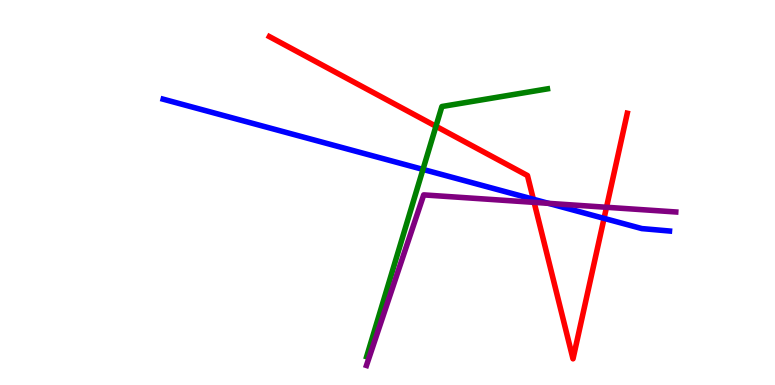[{'lines': ['blue', 'red'], 'intersections': [{'x': 6.88, 'y': 4.82}, {'x': 7.79, 'y': 4.33}]}, {'lines': ['green', 'red'], 'intersections': [{'x': 5.63, 'y': 6.72}]}, {'lines': ['purple', 'red'], 'intersections': [{'x': 6.89, 'y': 4.74}, {'x': 7.83, 'y': 4.62}]}, {'lines': ['blue', 'green'], 'intersections': [{'x': 5.46, 'y': 5.6}]}, {'lines': ['blue', 'purple'], 'intersections': [{'x': 7.08, 'y': 4.72}]}, {'lines': ['green', 'purple'], 'intersections': []}]